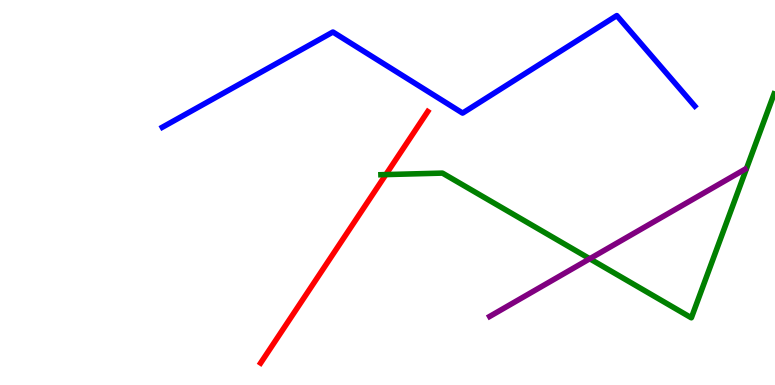[{'lines': ['blue', 'red'], 'intersections': []}, {'lines': ['green', 'red'], 'intersections': [{'x': 4.98, 'y': 5.47}]}, {'lines': ['purple', 'red'], 'intersections': []}, {'lines': ['blue', 'green'], 'intersections': []}, {'lines': ['blue', 'purple'], 'intersections': []}, {'lines': ['green', 'purple'], 'intersections': [{'x': 7.61, 'y': 3.28}]}]